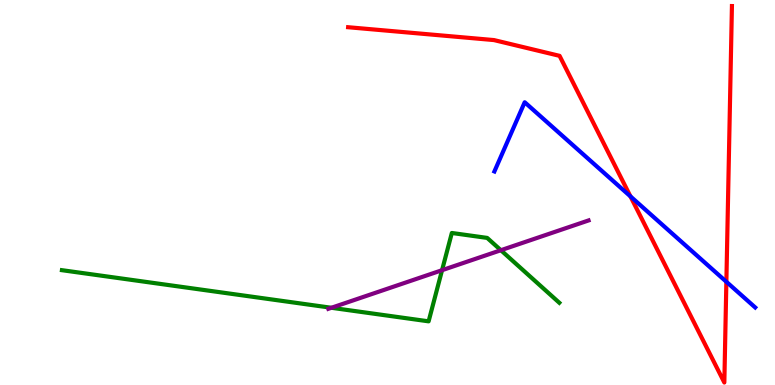[{'lines': ['blue', 'red'], 'intersections': [{'x': 8.13, 'y': 4.9}, {'x': 9.37, 'y': 2.68}]}, {'lines': ['green', 'red'], 'intersections': []}, {'lines': ['purple', 'red'], 'intersections': []}, {'lines': ['blue', 'green'], 'intersections': []}, {'lines': ['blue', 'purple'], 'intersections': []}, {'lines': ['green', 'purple'], 'intersections': [{'x': 4.28, 'y': 2.01}, {'x': 5.7, 'y': 2.98}, {'x': 6.46, 'y': 3.5}]}]